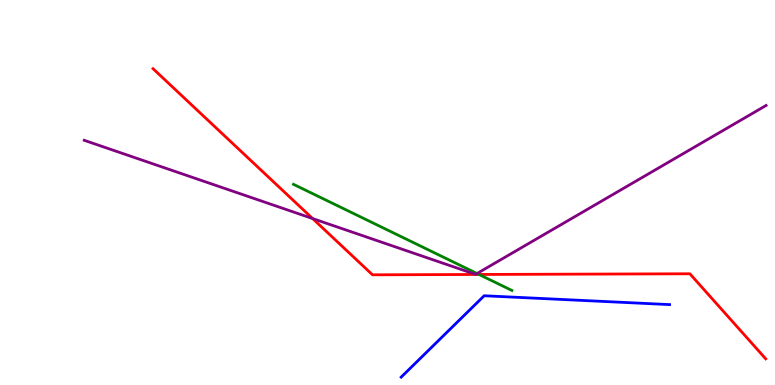[{'lines': ['blue', 'red'], 'intersections': []}, {'lines': ['green', 'red'], 'intersections': [{'x': 6.18, 'y': 2.87}]}, {'lines': ['purple', 'red'], 'intersections': [{'x': 4.03, 'y': 4.32}]}, {'lines': ['blue', 'green'], 'intersections': []}, {'lines': ['blue', 'purple'], 'intersections': []}, {'lines': ['green', 'purple'], 'intersections': [{'x': 6.16, 'y': 2.9}]}]